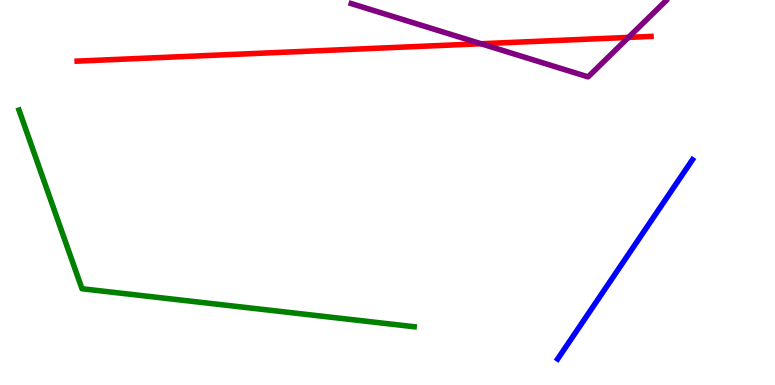[{'lines': ['blue', 'red'], 'intersections': []}, {'lines': ['green', 'red'], 'intersections': []}, {'lines': ['purple', 'red'], 'intersections': [{'x': 6.21, 'y': 8.86}, {'x': 8.11, 'y': 9.03}]}, {'lines': ['blue', 'green'], 'intersections': []}, {'lines': ['blue', 'purple'], 'intersections': []}, {'lines': ['green', 'purple'], 'intersections': []}]